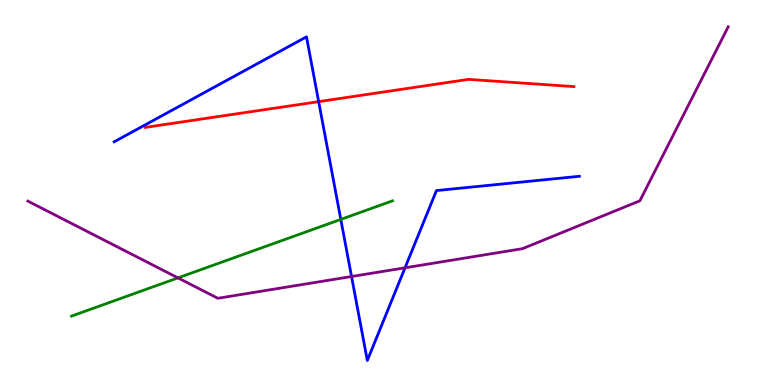[{'lines': ['blue', 'red'], 'intersections': [{'x': 4.11, 'y': 7.36}]}, {'lines': ['green', 'red'], 'intersections': []}, {'lines': ['purple', 'red'], 'intersections': []}, {'lines': ['blue', 'green'], 'intersections': [{'x': 4.4, 'y': 4.3}]}, {'lines': ['blue', 'purple'], 'intersections': [{'x': 4.54, 'y': 2.82}, {'x': 5.23, 'y': 3.04}]}, {'lines': ['green', 'purple'], 'intersections': [{'x': 2.3, 'y': 2.78}]}]